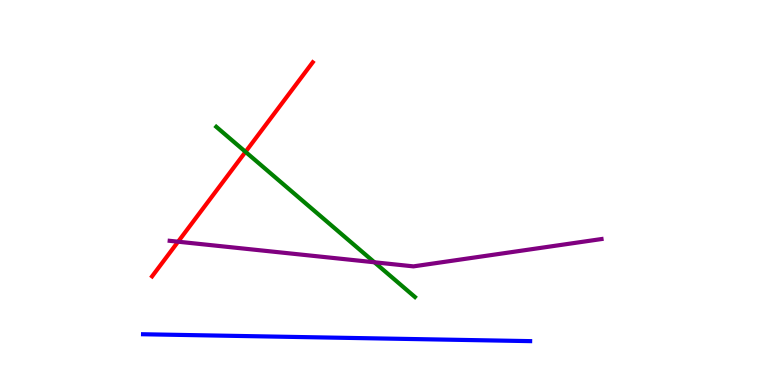[{'lines': ['blue', 'red'], 'intersections': []}, {'lines': ['green', 'red'], 'intersections': [{'x': 3.17, 'y': 6.06}]}, {'lines': ['purple', 'red'], 'intersections': [{'x': 2.3, 'y': 3.72}]}, {'lines': ['blue', 'green'], 'intersections': []}, {'lines': ['blue', 'purple'], 'intersections': []}, {'lines': ['green', 'purple'], 'intersections': [{'x': 4.83, 'y': 3.19}]}]